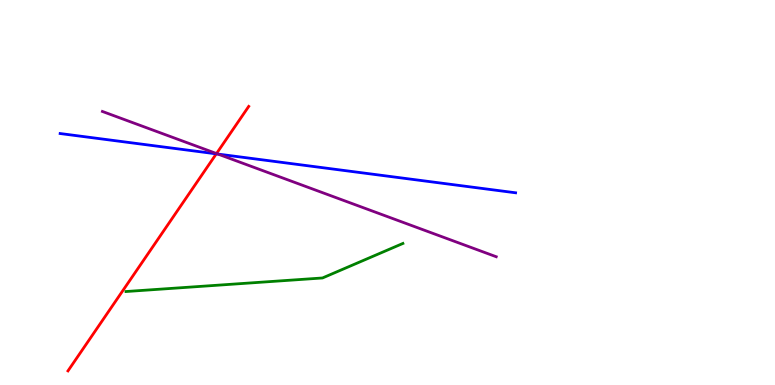[{'lines': ['blue', 'red'], 'intersections': [{'x': 2.79, 'y': 6.0}]}, {'lines': ['green', 'red'], 'intersections': []}, {'lines': ['purple', 'red'], 'intersections': [{'x': 2.79, 'y': 6.01}]}, {'lines': ['blue', 'green'], 'intersections': []}, {'lines': ['blue', 'purple'], 'intersections': [{'x': 2.81, 'y': 6.0}]}, {'lines': ['green', 'purple'], 'intersections': []}]